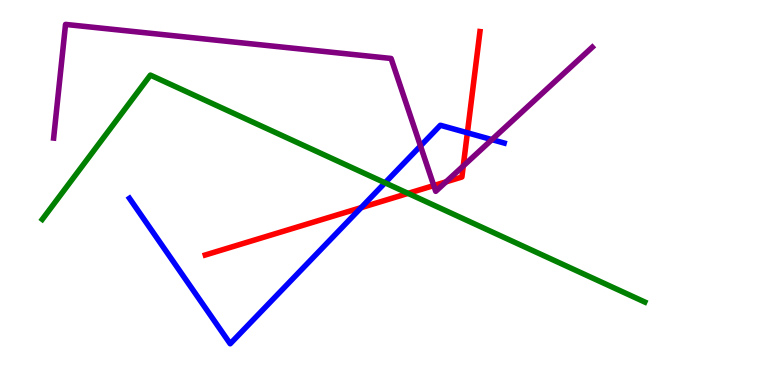[{'lines': ['blue', 'red'], 'intersections': [{'x': 4.66, 'y': 4.61}, {'x': 6.03, 'y': 6.55}]}, {'lines': ['green', 'red'], 'intersections': [{'x': 5.27, 'y': 4.98}]}, {'lines': ['purple', 'red'], 'intersections': [{'x': 5.6, 'y': 5.18}, {'x': 5.76, 'y': 5.28}, {'x': 5.98, 'y': 5.69}]}, {'lines': ['blue', 'green'], 'intersections': [{'x': 4.97, 'y': 5.25}]}, {'lines': ['blue', 'purple'], 'intersections': [{'x': 5.43, 'y': 6.21}, {'x': 6.35, 'y': 6.37}]}, {'lines': ['green', 'purple'], 'intersections': []}]